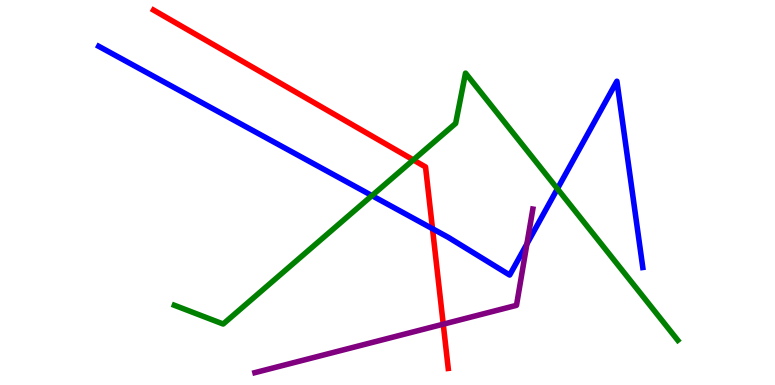[{'lines': ['blue', 'red'], 'intersections': [{'x': 5.58, 'y': 4.06}]}, {'lines': ['green', 'red'], 'intersections': [{'x': 5.33, 'y': 5.85}]}, {'lines': ['purple', 'red'], 'intersections': [{'x': 5.72, 'y': 1.58}]}, {'lines': ['blue', 'green'], 'intersections': [{'x': 4.8, 'y': 4.92}, {'x': 7.19, 'y': 5.1}]}, {'lines': ['blue', 'purple'], 'intersections': [{'x': 6.8, 'y': 3.67}]}, {'lines': ['green', 'purple'], 'intersections': []}]